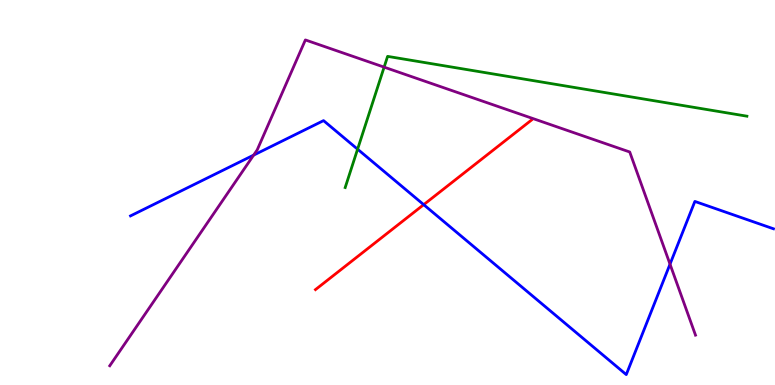[{'lines': ['blue', 'red'], 'intersections': [{'x': 5.47, 'y': 4.68}]}, {'lines': ['green', 'red'], 'intersections': []}, {'lines': ['purple', 'red'], 'intersections': []}, {'lines': ['blue', 'green'], 'intersections': [{'x': 4.61, 'y': 6.12}]}, {'lines': ['blue', 'purple'], 'intersections': [{'x': 3.27, 'y': 5.97}, {'x': 8.65, 'y': 3.14}]}, {'lines': ['green', 'purple'], 'intersections': [{'x': 4.96, 'y': 8.26}]}]